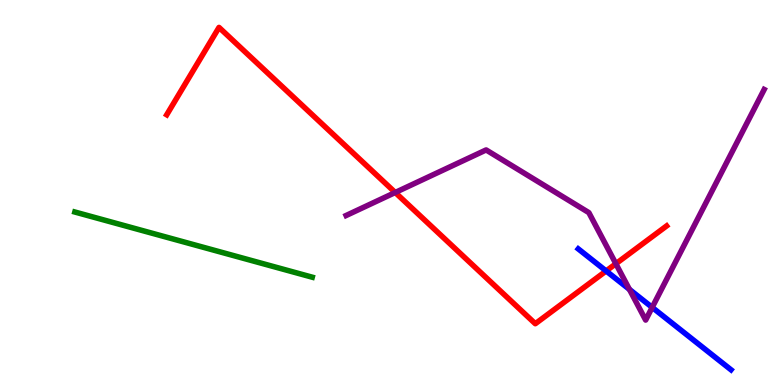[{'lines': ['blue', 'red'], 'intersections': [{'x': 7.82, 'y': 2.96}]}, {'lines': ['green', 'red'], 'intersections': []}, {'lines': ['purple', 'red'], 'intersections': [{'x': 5.1, 'y': 5.0}, {'x': 7.95, 'y': 3.15}]}, {'lines': ['blue', 'green'], 'intersections': []}, {'lines': ['blue', 'purple'], 'intersections': [{'x': 8.12, 'y': 2.48}, {'x': 8.42, 'y': 2.02}]}, {'lines': ['green', 'purple'], 'intersections': []}]